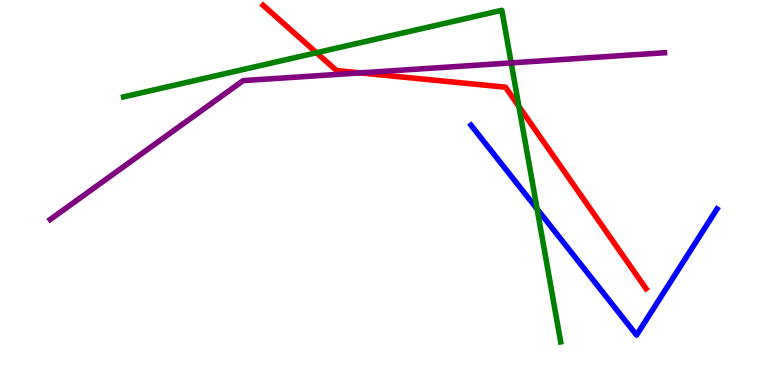[{'lines': ['blue', 'red'], 'intersections': []}, {'lines': ['green', 'red'], 'intersections': [{'x': 4.08, 'y': 8.63}, {'x': 6.7, 'y': 7.23}]}, {'lines': ['purple', 'red'], 'intersections': [{'x': 4.65, 'y': 8.11}]}, {'lines': ['blue', 'green'], 'intersections': [{'x': 6.93, 'y': 4.57}]}, {'lines': ['blue', 'purple'], 'intersections': []}, {'lines': ['green', 'purple'], 'intersections': [{'x': 6.6, 'y': 8.37}]}]